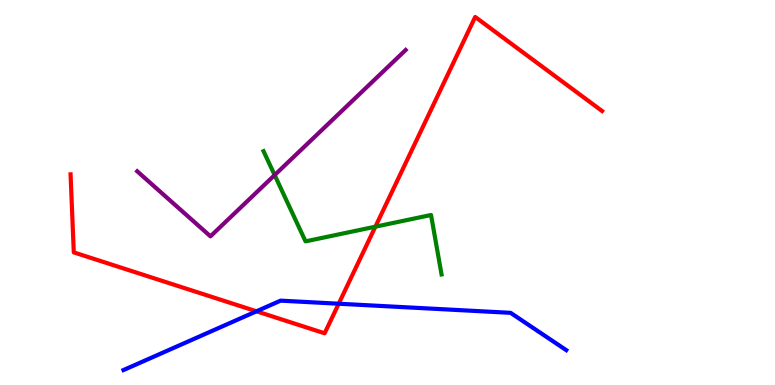[{'lines': ['blue', 'red'], 'intersections': [{'x': 3.31, 'y': 1.91}, {'x': 4.37, 'y': 2.11}]}, {'lines': ['green', 'red'], 'intersections': [{'x': 4.84, 'y': 4.11}]}, {'lines': ['purple', 'red'], 'intersections': []}, {'lines': ['blue', 'green'], 'intersections': []}, {'lines': ['blue', 'purple'], 'intersections': []}, {'lines': ['green', 'purple'], 'intersections': [{'x': 3.54, 'y': 5.45}]}]